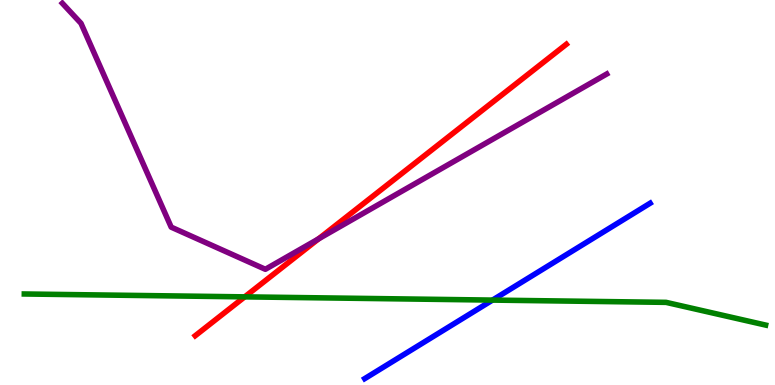[{'lines': ['blue', 'red'], 'intersections': []}, {'lines': ['green', 'red'], 'intersections': [{'x': 3.16, 'y': 2.29}]}, {'lines': ['purple', 'red'], 'intersections': [{'x': 4.11, 'y': 3.8}]}, {'lines': ['blue', 'green'], 'intersections': [{'x': 6.35, 'y': 2.21}]}, {'lines': ['blue', 'purple'], 'intersections': []}, {'lines': ['green', 'purple'], 'intersections': []}]